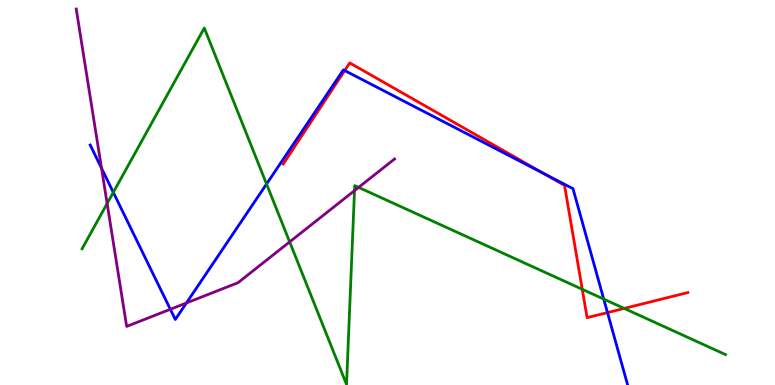[{'lines': ['blue', 'red'], 'intersections': [{'x': 4.45, 'y': 8.17}, {'x': 7.01, 'y': 5.5}, {'x': 7.84, 'y': 1.88}]}, {'lines': ['green', 'red'], 'intersections': [{'x': 7.51, 'y': 2.49}, {'x': 8.05, 'y': 1.99}]}, {'lines': ['purple', 'red'], 'intersections': []}, {'lines': ['blue', 'green'], 'intersections': [{'x': 1.46, 'y': 5.0}, {'x': 3.44, 'y': 5.22}, {'x': 7.79, 'y': 2.23}]}, {'lines': ['blue', 'purple'], 'intersections': [{'x': 1.31, 'y': 5.63}, {'x': 2.2, 'y': 1.97}, {'x': 2.41, 'y': 2.13}]}, {'lines': ['green', 'purple'], 'intersections': [{'x': 1.38, 'y': 4.71}, {'x': 3.74, 'y': 3.72}, {'x': 4.57, 'y': 5.05}, {'x': 4.63, 'y': 5.13}]}]